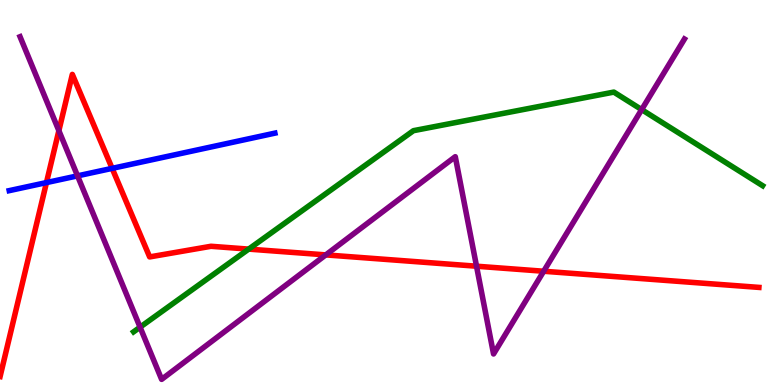[{'lines': ['blue', 'red'], 'intersections': [{'x': 0.599, 'y': 5.26}, {'x': 1.45, 'y': 5.63}]}, {'lines': ['green', 'red'], 'intersections': [{'x': 3.21, 'y': 3.53}]}, {'lines': ['purple', 'red'], 'intersections': [{'x': 0.76, 'y': 6.61}, {'x': 4.2, 'y': 3.38}, {'x': 6.15, 'y': 3.09}, {'x': 7.02, 'y': 2.95}]}, {'lines': ['blue', 'green'], 'intersections': []}, {'lines': ['blue', 'purple'], 'intersections': [{'x': 1.0, 'y': 5.43}]}, {'lines': ['green', 'purple'], 'intersections': [{'x': 1.81, 'y': 1.5}, {'x': 8.28, 'y': 7.15}]}]